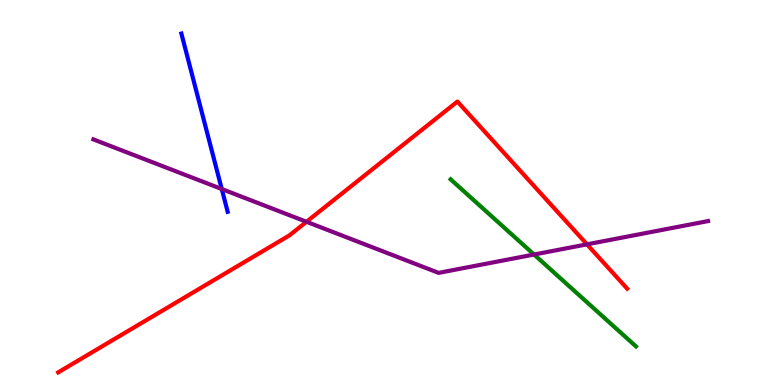[{'lines': ['blue', 'red'], 'intersections': []}, {'lines': ['green', 'red'], 'intersections': []}, {'lines': ['purple', 'red'], 'intersections': [{'x': 3.95, 'y': 4.24}, {'x': 7.57, 'y': 3.65}]}, {'lines': ['blue', 'green'], 'intersections': []}, {'lines': ['blue', 'purple'], 'intersections': [{'x': 2.86, 'y': 5.09}]}, {'lines': ['green', 'purple'], 'intersections': [{'x': 6.89, 'y': 3.39}]}]